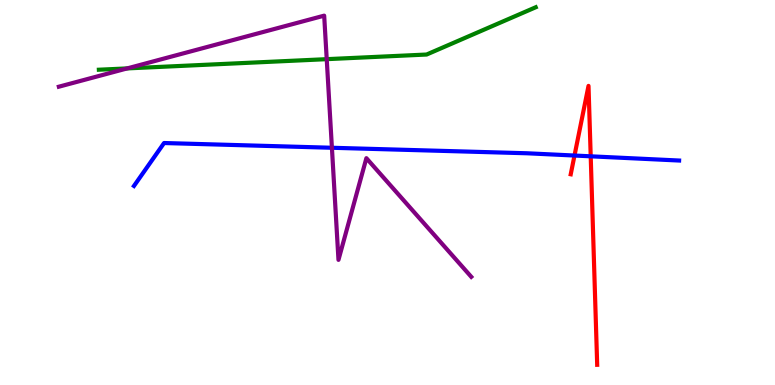[{'lines': ['blue', 'red'], 'intersections': [{'x': 7.41, 'y': 5.96}, {'x': 7.62, 'y': 5.94}]}, {'lines': ['green', 'red'], 'intersections': []}, {'lines': ['purple', 'red'], 'intersections': []}, {'lines': ['blue', 'green'], 'intersections': []}, {'lines': ['blue', 'purple'], 'intersections': [{'x': 4.28, 'y': 6.16}]}, {'lines': ['green', 'purple'], 'intersections': [{'x': 1.64, 'y': 8.22}, {'x': 4.22, 'y': 8.46}]}]